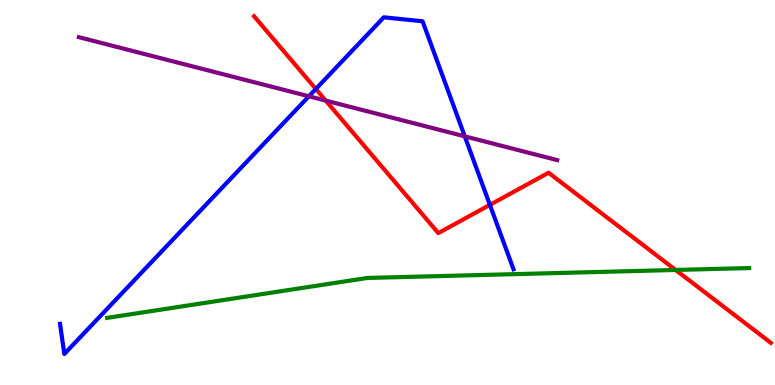[{'lines': ['blue', 'red'], 'intersections': [{'x': 4.08, 'y': 7.69}, {'x': 6.32, 'y': 4.68}]}, {'lines': ['green', 'red'], 'intersections': [{'x': 8.72, 'y': 2.99}]}, {'lines': ['purple', 'red'], 'intersections': [{'x': 4.2, 'y': 7.39}]}, {'lines': ['blue', 'green'], 'intersections': []}, {'lines': ['blue', 'purple'], 'intersections': [{'x': 3.99, 'y': 7.5}, {'x': 6.0, 'y': 6.46}]}, {'lines': ['green', 'purple'], 'intersections': []}]